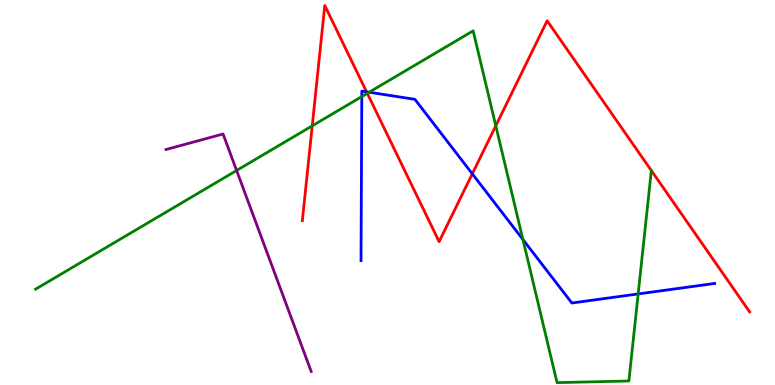[{'lines': ['blue', 'red'], 'intersections': [{'x': 4.73, 'y': 7.61}, {'x': 6.09, 'y': 5.49}]}, {'lines': ['green', 'red'], 'intersections': [{'x': 4.03, 'y': 6.73}, {'x': 4.74, 'y': 7.58}, {'x': 6.4, 'y': 6.73}]}, {'lines': ['purple', 'red'], 'intersections': []}, {'lines': ['blue', 'green'], 'intersections': [{'x': 4.67, 'y': 7.49}, {'x': 4.76, 'y': 7.6}, {'x': 6.75, 'y': 3.78}, {'x': 8.23, 'y': 2.37}]}, {'lines': ['blue', 'purple'], 'intersections': []}, {'lines': ['green', 'purple'], 'intersections': [{'x': 3.05, 'y': 5.57}]}]